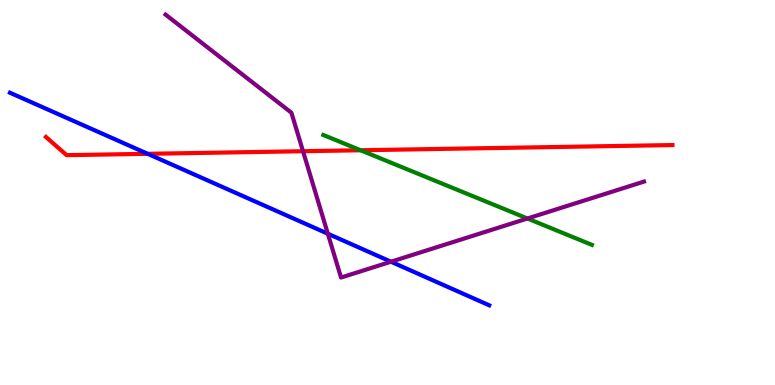[{'lines': ['blue', 'red'], 'intersections': [{'x': 1.91, 'y': 6.0}]}, {'lines': ['green', 'red'], 'intersections': [{'x': 4.65, 'y': 6.1}]}, {'lines': ['purple', 'red'], 'intersections': [{'x': 3.91, 'y': 6.07}]}, {'lines': ['blue', 'green'], 'intersections': []}, {'lines': ['blue', 'purple'], 'intersections': [{'x': 4.23, 'y': 3.93}, {'x': 5.04, 'y': 3.2}]}, {'lines': ['green', 'purple'], 'intersections': [{'x': 6.81, 'y': 4.32}]}]